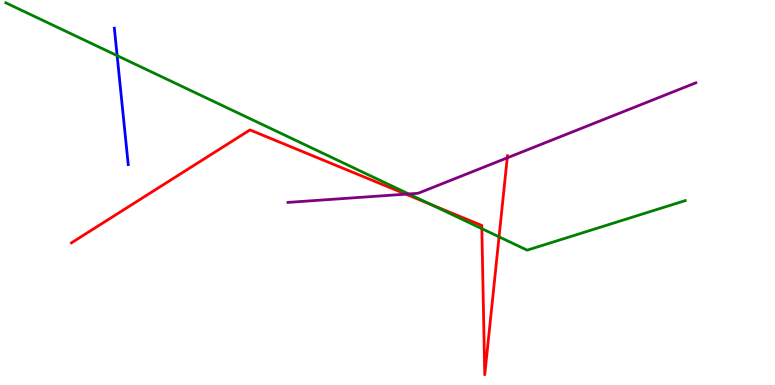[{'lines': ['blue', 'red'], 'intersections': []}, {'lines': ['green', 'red'], 'intersections': [{'x': 5.56, 'y': 4.69}, {'x': 6.22, 'y': 4.06}, {'x': 6.44, 'y': 3.85}]}, {'lines': ['purple', 'red'], 'intersections': [{'x': 5.24, 'y': 4.96}, {'x': 6.55, 'y': 5.9}]}, {'lines': ['blue', 'green'], 'intersections': [{'x': 1.51, 'y': 8.56}]}, {'lines': ['blue', 'purple'], 'intersections': []}, {'lines': ['green', 'purple'], 'intersections': [{'x': 5.27, 'y': 4.96}]}]